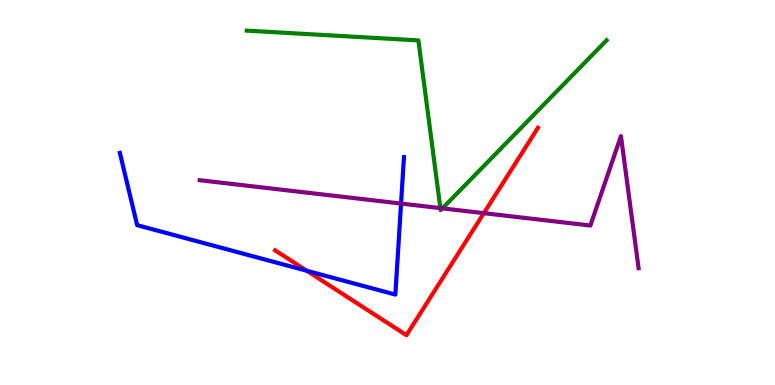[{'lines': ['blue', 'red'], 'intersections': [{'x': 3.96, 'y': 2.97}]}, {'lines': ['green', 'red'], 'intersections': []}, {'lines': ['purple', 'red'], 'intersections': [{'x': 6.24, 'y': 4.46}]}, {'lines': ['blue', 'green'], 'intersections': []}, {'lines': ['blue', 'purple'], 'intersections': [{'x': 5.17, 'y': 4.71}]}, {'lines': ['green', 'purple'], 'intersections': [{'x': 5.68, 'y': 4.59}, {'x': 5.71, 'y': 4.59}]}]